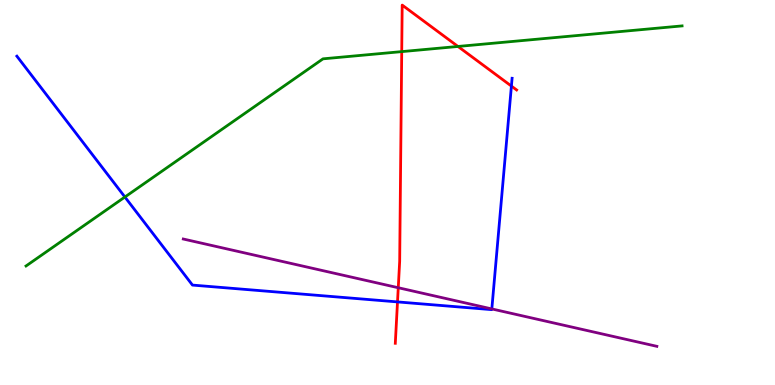[{'lines': ['blue', 'red'], 'intersections': [{'x': 5.13, 'y': 2.16}, {'x': 6.6, 'y': 7.76}]}, {'lines': ['green', 'red'], 'intersections': [{'x': 5.18, 'y': 8.66}, {'x': 5.91, 'y': 8.79}]}, {'lines': ['purple', 'red'], 'intersections': [{'x': 5.14, 'y': 2.53}]}, {'lines': ['blue', 'green'], 'intersections': [{'x': 1.61, 'y': 4.88}]}, {'lines': ['blue', 'purple'], 'intersections': [{'x': 6.35, 'y': 1.98}]}, {'lines': ['green', 'purple'], 'intersections': []}]